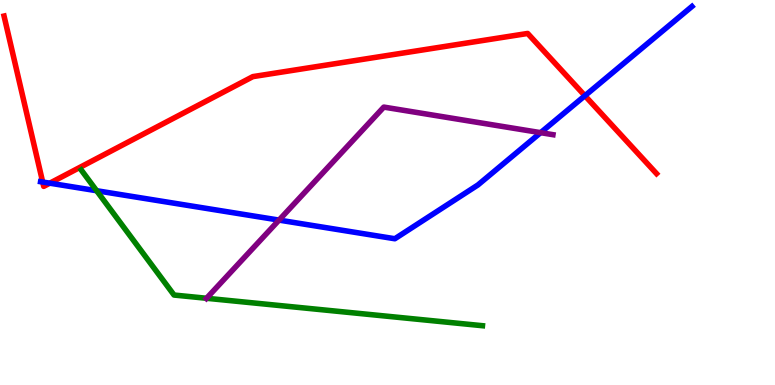[{'lines': ['blue', 'red'], 'intersections': [{'x': 0.551, 'y': 5.27}, {'x': 0.642, 'y': 5.24}, {'x': 7.55, 'y': 7.51}]}, {'lines': ['green', 'red'], 'intersections': []}, {'lines': ['purple', 'red'], 'intersections': []}, {'lines': ['blue', 'green'], 'intersections': [{'x': 1.25, 'y': 5.05}]}, {'lines': ['blue', 'purple'], 'intersections': [{'x': 3.6, 'y': 4.28}, {'x': 6.98, 'y': 6.55}]}, {'lines': ['green', 'purple'], 'intersections': [{'x': 2.67, 'y': 2.25}]}]